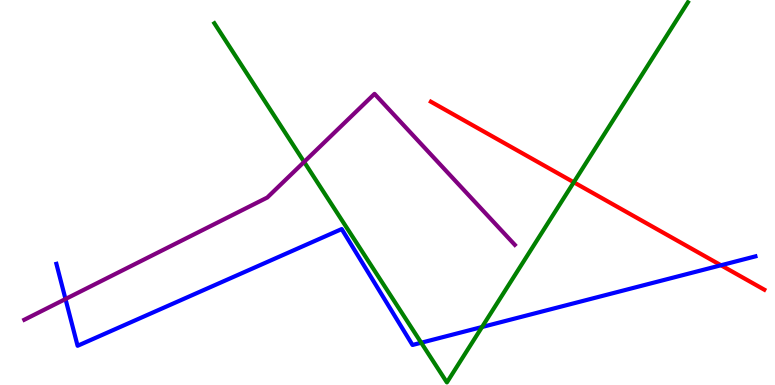[{'lines': ['blue', 'red'], 'intersections': [{'x': 9.3, 'y': 3.11}]}, {'lines': ['green', 'red'], 'intersections': [{'x': 7.4, 'y': 5.27}]}, {'lines': ['purple', 'red'], 'intersections': []}, {'lines': ['blue', 'green'], 'intersections': [{'x': 5.43, 'y': 1.1}, {'x': 6.22, 'y': 1.51}]}, {'lines': ['blue', 'purple'], 'intersections': [{'x': 0.845, 'y': 2.23}]}, {'lines': ['green', 'purple'], 'intersections': [{'x': 3.92, 'y': 5.79}]}]